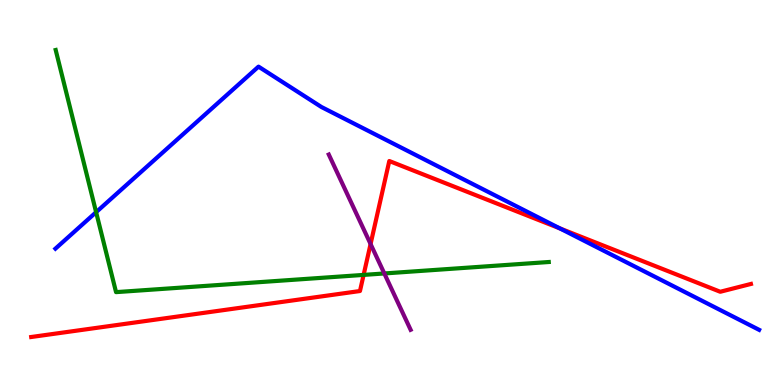[{'lines': ['blue', 'red'], 'intersections': [{'x': 7.23, 'y': 4.07}]}, {'lines': ['green', 'red'], 'intersections': [{'x': 4.69, 'y': 2.86}]}, {'lines': ['purple', 'red'], 'intersections': [{'x': 4.78, 'y': 3.66}]}, {'lines': ['blue', 'green'], 'intersections': [{'x': 1.24, 'y': 4.49}]}, {'lines': ['blue', 'purple'], 'intersections': []}, {'lines': ['green', 'purple'], 'intersections': [{'x': 4.96, 'y': 2.9}]}]